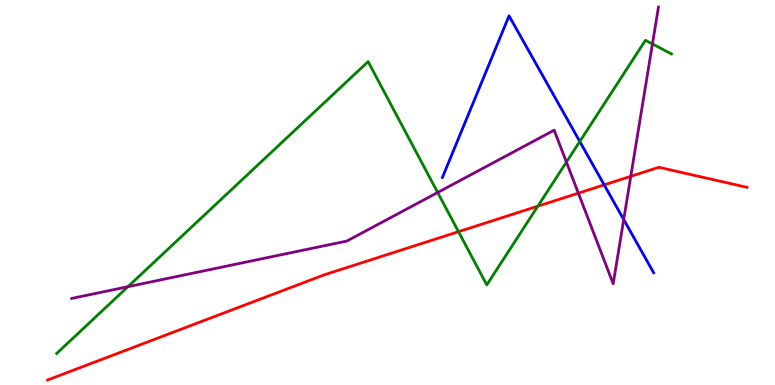[{'lines': ['blue', 'red'], 'intersections': [{'x': 7.8, 'y': 5.2}]}, {'lines': ['green', 'red'], 'intersections': [{'x': 5.92, 'y': 3.98}, {'x': 6.94, 'y': 4.64}]}, {'lines': ['purple', 'red'], 'intersections': [{'x': 7.46, 'y': 4.98}, {'x': 8.14, 'y': 5.42}]}, {'lines': ['blue', 'green'], 'intersections': [{'x': 7.48, 'y': 6.32}]}, {'lines': ['blue', 'purple'], 'intersections': [{'x': 8.05, 'y': 4.3}]}, {'lines': ['green', 'purple'], 'intersections': [{'x': 1.65, 'y': 2.55}, {'x': 5.65, 'y': 5.0}, {'x': 7.31, 'y': 5.79}, {'x': 8.42, 'y': 8.86}]}]